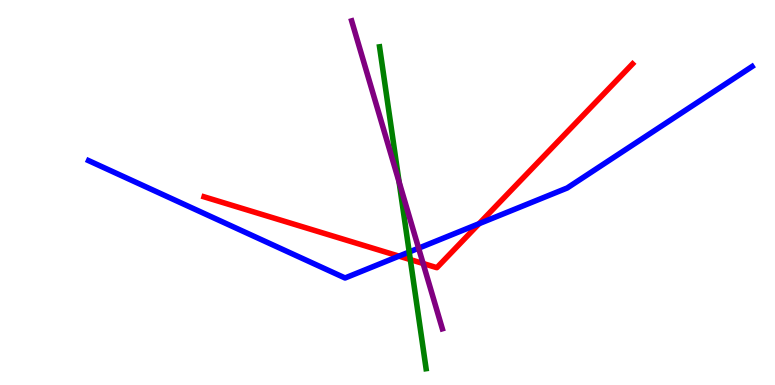[{'lines': ['blue', 'red'], 'intersections': [{'x': 5.15, 'y': 3.35}, {'x': 6.18, 'y': 4.19}]}, {'lines': ['green', 'red'], 'intersections': [{'x': 5.29, 'y': 3.26}]}, {'lines': ['purple', 'red'], 'intersections': [{'x': 5.46, 'y': 3.16}]}, {'lines': ['blue', 'green'], 'intersections': [{'x': 5.28, 'y': 3.45}]}, {'lines': ['blue', 'purple'], 'intersections': [{'x': 5.4, 'y': 3.55}]}, {'lines': ['green', 'purple'], 'intersections': [{'x': 5.15, 'y': 5.27}]}]